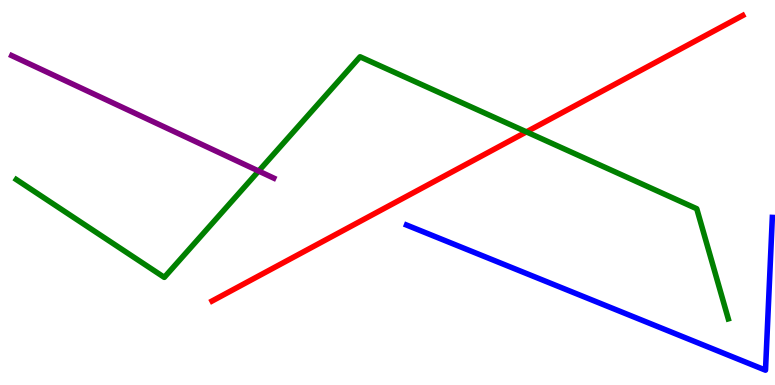[{'lines': ['blue', 'red'], 'intersections': []}, {'lines': ['green', 'red'], 'intersections': [{'x': 6.79, 'y': 6.57}]}, {'lines': ['purple', 'red'], 'intersections': []}, {'lines': ['blue', 'green'], 'intersections': []}, {'lines': ['blue', 'purple'], 'intersections': []}, {'lines': ['green', 'purple'], 'intersections': [{'x': 3.34, 'y': 5.56}]}]